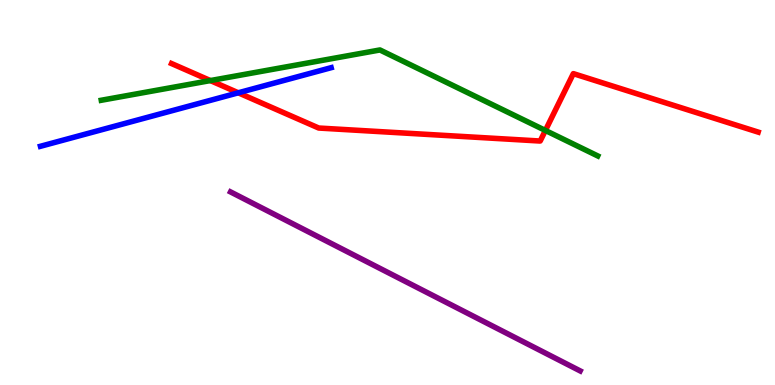[{'lines': ['blue', 'red'], 'intersections': [{'x': 3.07, 'y': 7.59}]}, {'lines': ['green', 'red'], 'intersections': [{'x': 2.71, 'y': 7.91}, {'x': 7.04, 'y': 6.61}]}, {'lines': ['purple', 'red'], 'intersections': []}, {'lines': ['blue', 'green'], 'intersections': []}, {'lines': ['blue', 'purple'], 'intersections': []}, {'lines': ['green', 'purple'], 'intersections': []}]